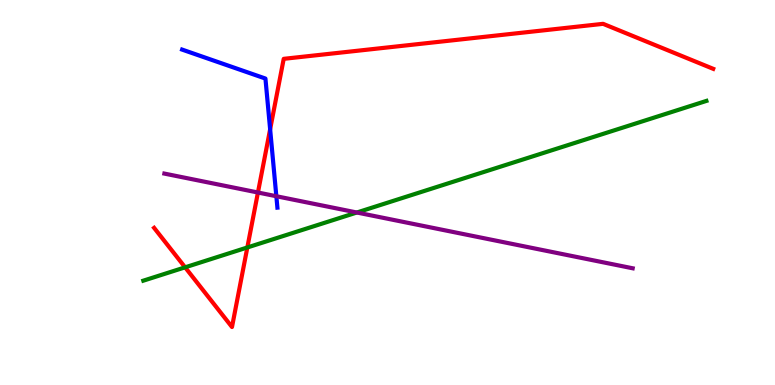[{'lines': ['blue', 'red'], 'intersections': [{'x': 3.49, 'y': 6.64}]}, {'lines': ['green', 'red'], 'intersections': [{'x': 2.39, 'y': 3.06}, {'x': 3.19, 'y': 3.57}]}, {'lines': ['purple', 'red'], 'intersections': [{'x': 3.33, 'y': 5.0}]}, {'lines': ['blue', 'green'], 'intersections': []}, {'lines': ['blue', 'purple'], 'intersections': [{'x': 3.57, 'y': 4.9}]}, {'lines': ['green', 'purple'], 'intersections': [{'x': 4.6, 'y': 4.48}]}]